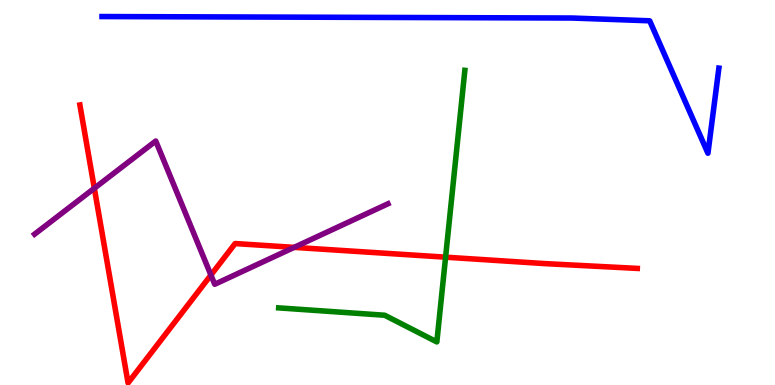[{'lines': ['blue', 'red'], 'intersections': []}, {'lines': ['green', 'red'], 'intersections': [{'x': 5.75, 'y': 3.32}]}, {'lines': ['purple', 'red'], 'intersections': [{'x': 1.22, 'y': 5.11}, {'x': 2.72, 'y': 2.86}, {'x': 3.8, 'y': 3.57}]}, {'lines': ['blue', 'green'], 'intersections': []}, {'lines': ['blue', 'purple'], 'intersections': []}, {'lines': ['green', 'purple'], 'intersections': []}]